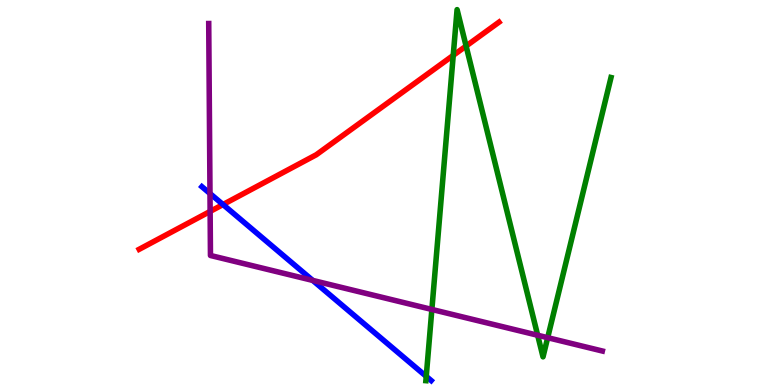[{'lines': ['blue', 'red'], 'intersections': [{'x': 2.88, 'y': 4.69}]}, {'lines': ['green', 'red'], 'intersections': [{'x': 5.85, 'y': 8.56}, {'x': 6.01, 'y': 8.8}]}, {'lines': ['purple', 'red'], 'intersections': [{'x': 2.71, 'y': 4.51}]}, {'lines': ['blue', 'green'], 'intersections': [{'x': 5.5, 'y': 0.224}]}, {'lines': ['blue', 'purple'], 'intersections': [{'x': 2.71, 'y': 4.97}, {'x': 4.04, 'y': 2.72}]}, {'lines': ['green', 'purple'], 'intersections': [{'x': 5.57, 'y': 1.96}, {'x': 6.94, 'y': 1.29}, {'x': 7.07, 'y': 1.23}]}]